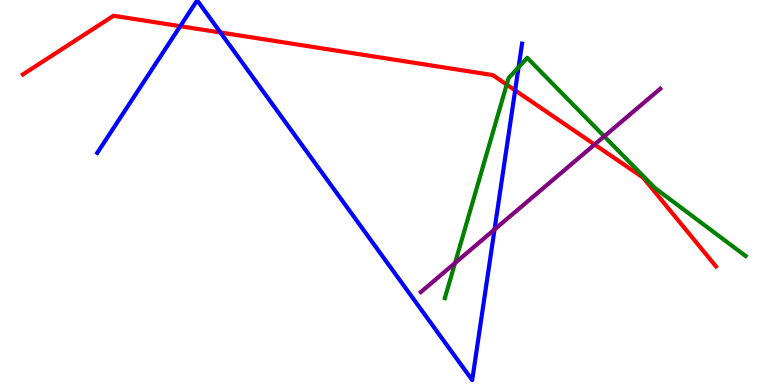[{'lines': ['blue', 'red'], 'intersections': [{'x': 2.33, 'y': 9.32}, {'x': 2.84, 'y': 9.16}, {'x': 6.65, 'y': 7.65}]}, {'lines': ['green', 'red'], 'intersections': [{'x': 6.54, 'y': 7.8}]}, {'lines': ['purple', 'red'], 'intersections': [{'x': 7.67, 'y': 6.25}]}, {'lines': ['blue', 'green'], 'intersections': [{'x': 6.69, 'y': 8.25}]}, {'lines': ['blue', 'purple'], 'intersections': [{'x': 6.38, 'y': 4.04}]}, {'lines': ['green', 'purple'], 'intersections': [{'x': 5.87, 'y': 3.17}, {'x': 7.8, 'y': 6.46}]}]